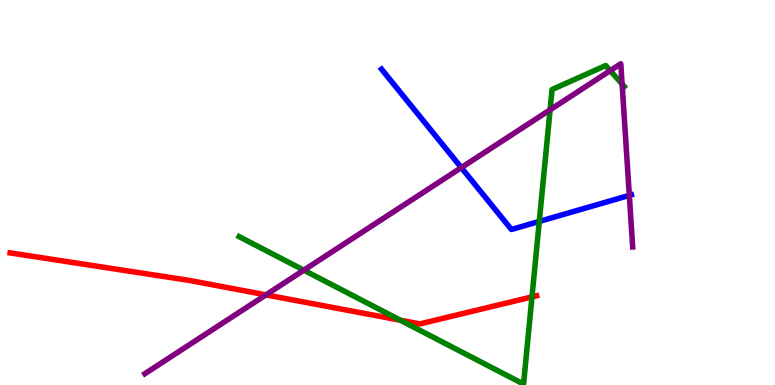[{'lines': ['blue', 'red'], 'intersections': []}, {'lines': ['green', 'red'], 'intersections': [{'x': 5.17, 'y': 1.68}, {'x': 6.86, 'y': 2.29}]}, {'lines': ['purple', 'red'], 'intersections': [{'x': 3.43, 'y': 2.34}]}, {'lines': ['blue', 'green'], 'intersections': [{'x': 6.96, 'y': 4.25}]}, {'lines': ['blue', 'purple'], 'intersections': [{'x': 5.95, 'y': 5.65}, {'x': 8.12, 'y': 4.93}]}, {'lines': ['green', 'purple'], 'intersections': [{'x': 3.92, 'y': 2.98}, {'x': 7.1, 'y': 7.15}, {'x': 7.87, 'y': 8.16}, {'x': 8.03, 'y': 7.82}]}]